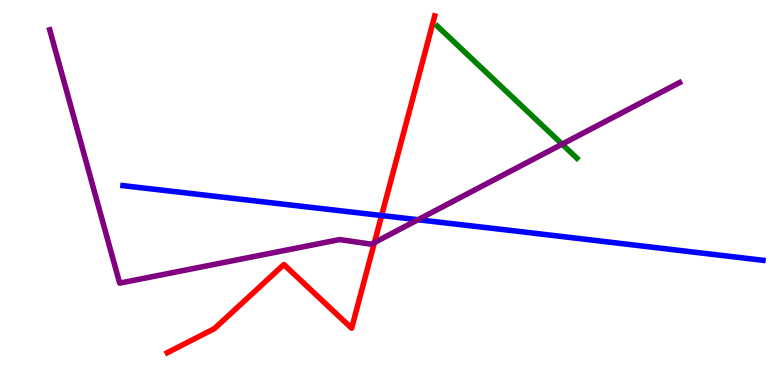[{'lines': ['blue', 'red'], 'intersections': [{'x': 4.92, 'y': 4.4}]}, {'lines': ['green', 'red'], 'intersections': []}, {'lines': ['purple', 'red'], 'intersections': [{'x': 4.83, 'y': 3.7}]}, {'lines': ['blue', 'green'], 'intersections': []}, {'lines': ['blue', 'purple'], 'intersections': [{'x': 5.39, 'y': 4.29}]}, {'lines': ['green', 'purple'], 'intersections': [{'x': 7.25, 'y': 6.26}]}]